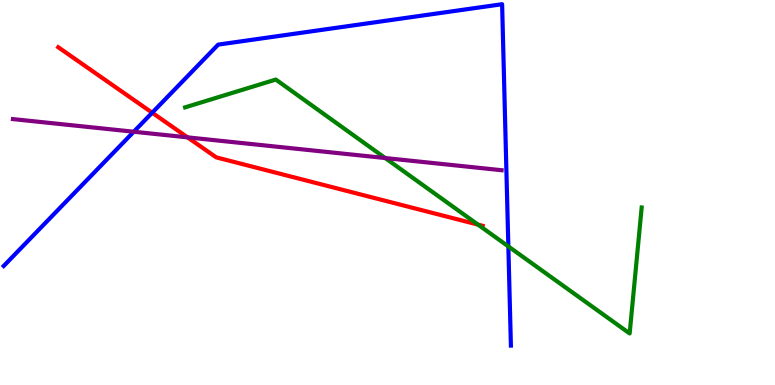[{'lines': ['blue', 'red'], 'intersections': [{'x': 1.96, 'y': 7.07}]}, {'lines': ['green', 'red'], 'intersections': [{'x': 6.17, 'y': 4.17}]}, {'lines': ['purple', 'red'], 'intersections': [{'x': 2.42, 'y': 6.43}]}, {'lines': ['blue', 'green'], 'intersections': [{'x': 6.56, 'y': 3.6}]}, {'lines': ['blue', 'purple'], 'intersections': [{'x': 1.73, 'y': 6.58}]}, {'lines': ['green', 'purple'], 'intersections': [{'x': 4.97, 'y': 5.9}]}]